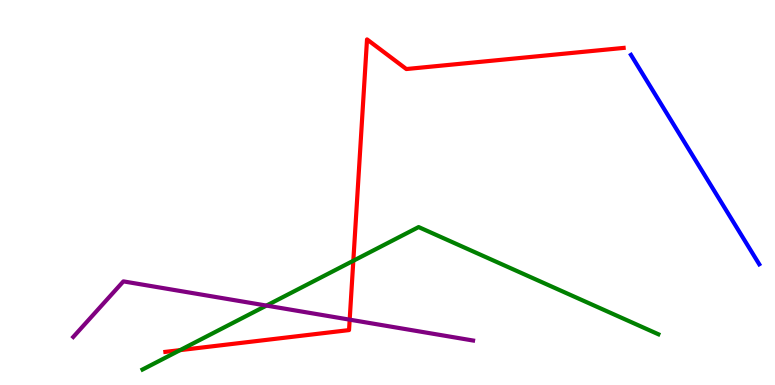[{'lines': ['blue', 'red'], 'intersections': []}, {'lines': ['green', 'red'], 'intersections': [{'x': 2.32, 'y': 0.906}, {'x': 4.56, 'y': 3.23}]}, {'lines': ['purple', 'red'], 'intersections': [{'x': 4.51, 'y': 1.7}]}, {'lines': ['blue', 'green'], 'intersections': []}, {'lines': ['blue', 'purple'], 'intersections': []}, {'lines': ['green', 'purple'], 'intersections': [{'x': 3.44, 'y': 2.06}]}]